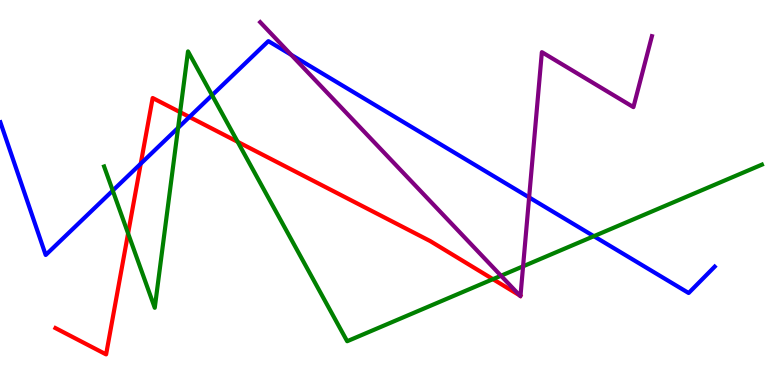[{'lines': ['blue', 'red'], 'intersections': [{'x': 1.82, 'y': 5.75}, {'x': 2.44, 'y': 6.96}]}, {'lines': ['green', 'red'], 'intersections': [{'x': 1.65, 'y': 3.94}, {'x': 2.32, 'y': 7.09}, {'x': 3.07, 'y': 6.32}, {'x': 6.36, 'y': 2.75}]}, {'lines': ['purple', 'red'], 'intersections': [{'x': 6.71, 'y': 2.33}]}, {'lines': ['blue', 'green'], 'intersections': [{'x': 1.45, 'y': 5.05}, {'x': 2.3, 'y': 6.68}, {'x': 2.74, 'y': 7.53}, {'x': 7.66, 'y': 3.87}]}, {'lines': ['blue', 'purple'], 'intersections': [{'x': 3.76, 'y': 8.58}, {'x': 6.83, 'y': 4.87}]}, {'lines': ['green', 'purple'], 'intersections': [{'x': 6.46, 'y': 2.84}, {'x': 6.75, 'y': 3.08}]}]